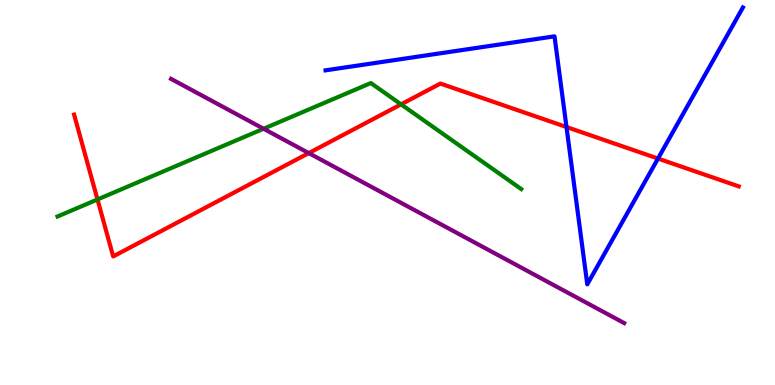[{'lines': ['blue', 'red'], 'intersections': [{'x': 7.31, 'y': 6.7}, {'x': 8.49, 'y': 5.88}]}, {'lines': ['green', 'red'], 'intersections': [{'x': 1.26, 'y': 4.82}, {'x': 5.17, 'y': 7.29}]}, {'lines': ['purple', 'red'], 'intersections': [{'x': 3.98, 'y': 6.02}]}, {'lines': ['blue', 'green'], 'intersections': []}, {'lines': ['blue', 'purple'], 'intersections': []}, {'lines': ['green', 'purple'], 'intersections': [{'x': 3.4, 'y': 6.66}]}]